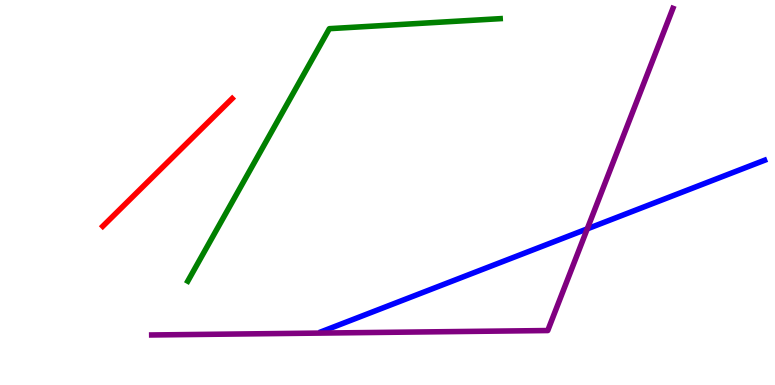[{'lines': ['blue', 'red'], 'intersections': []}, {'lines': ['green', 'red'], 'intersections': []}, {'lines': ['purple', 'red'], 'intersections': []}, {'lines': ['blue', 'green'], 'intersections': []}, {'lines': ['blue', 'purple'], 'intersections': [{'x': 7.58, 'y': 4.06}]}, {'lines': ['green', 'purple'], 'intersections': []}]